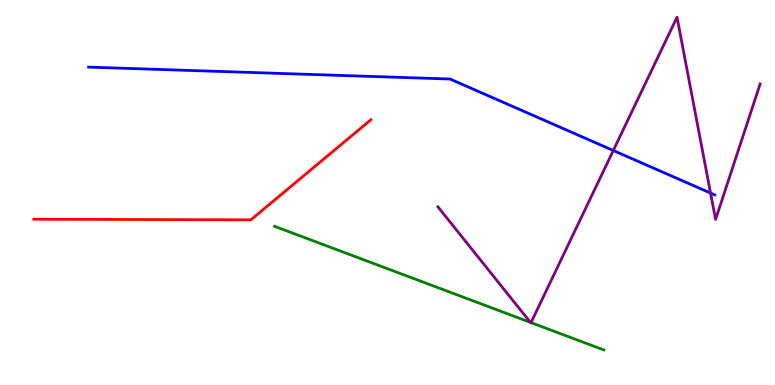[{'lines': ['blue', 'red'], 'intersections': []}, {'lines': ['green', 'red'], 'intersections': []}, {'lines': ['purple', 'red'], 'intersections': []}, {'lines': ['blue', 'green'], 'intersections': []}, {'lines': ['blue', 'purple'], 'intersections': [{'x': 7.91, 'y': 6.09}, {'x': 9.17, 'y': 4.99}]}, {'lines': ['green', 'purple'], 'intersections': [{'x': 6.84, 'y': 1.63}, {'x': 6.85, 'y': 1.62}]}]